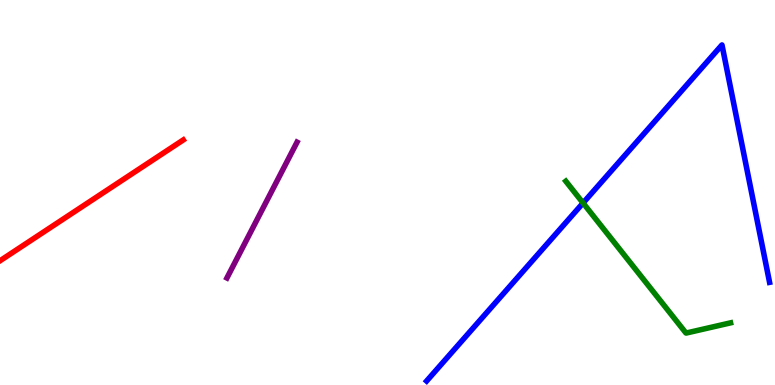[{'lines': ['blue', 'red'], 'intersections': []}, {'lines': ['green', 'red'], 'intersections': []}, {'lines': ['purple', 'red'], 'intersections': []}, {'lines': ['blue', 'green'], 'intersections': [{'x': 7.52, 'y': 4.73}]}, {'lines': ['blue', 'purple'], 'intersections': []}, {'lines': ['green', 'purple'], 'intersections': []}]